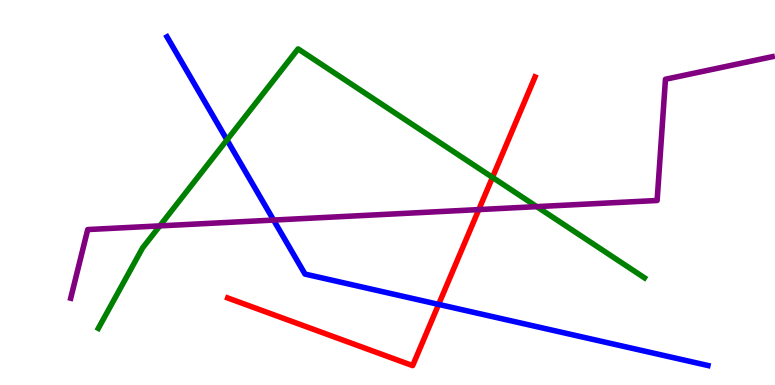[{'lines': ['blue', 'red'], 'intersections': [{'x': 5.66, 'y': 2.09}]}, {'lines': ['green', 'red'], 'intersections': [{'x': 6.35, 'y': 5.39}]}, {'lines': ['purple', 'red'], 'intersections': [{'x': 6.18, 'y': 4.56}]}, {'lines': ['blue', 'green'], 'intersections': [{'x': 2.93, 'y': 6.37}]}, {'lines': ['blue', 'purple'], 'intersections': [{'x': 3.53, 'y': 4.28}]}, {'lines': ['green', 'purple'], 'intersections': [{'x': 2.06, 'y': 4.13}, {'x': 6.93, 'y': 4.63}]}]